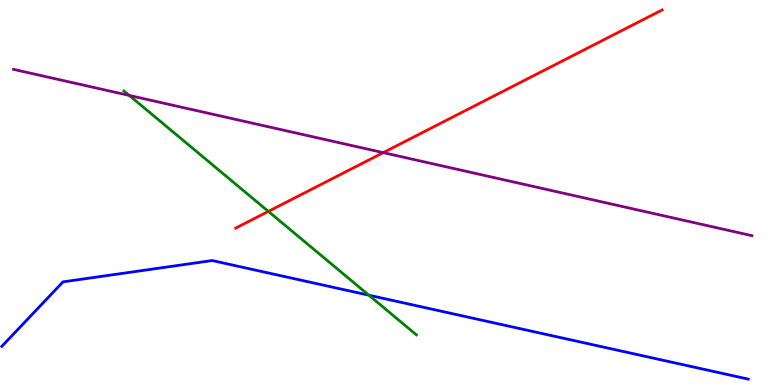[{'lines': ['blue', 'red'], 'intersections': []}, {'lines': ['green', 'red'], 'intersections': [{'x': 3.46, 'y': 4.51}]}, {'lines': ['purple', 'red'], 'intersections': [{'x': 4.94, 'y': 6.04}]}, {'lines': ['blue', 'green'], 'intersections': [{'x': 4.76, 'y': 2.33}]}, {'lines': ['blue', 'purple'], 'intersections': []}, {'lines': ['green', 'purple'], 'intersections': [{'x': 1.67, 'y': 7.52}]}]